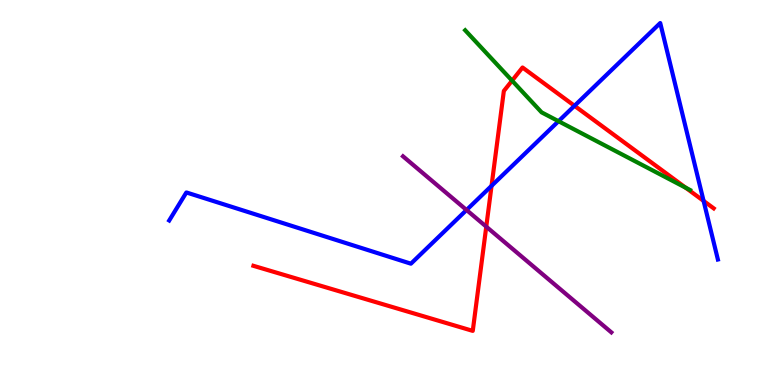[{'lines': ['blue', 'red'], 'intersections': [{'x': 6.34, 'y': 5.17}, {'x': 7.41, 'y': 7.25}, {'x': 9.08, 'y': 4.78}]}, {'lines': ['green', 'red'], 'intersections': [{'x': 6.61, 'y': 7.91}, {'x': 8.85, 'y': 5.12}]}, {'lines': ['purple', 'red'], 'intersections': [{'x': 6.27, 'y': 4.11}]}, {'lines': ['blue', 'green'], 'intersections': [{'x': 7.21, 'y': 6.85}]}, {'lines': ['blue', 'purple'], 'intersections': [{'x': 6.02, 'y': 4.55}]}, {'lines': ['green', 'purple'], 'intersections': []}]